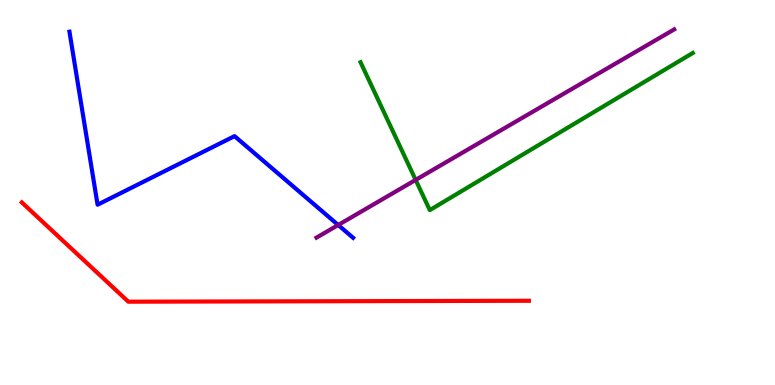[{'lines': ['blue', 'red'], 'intersections': []}, {'lines': ['green', 'red'], 'intersections': []}, {'lines': ['purple', 'red'], 'intersections': []}, {'lines': ['blue', 'green'], 'intersections': []}, {'lines': ['blue', 'purple'], 'intersections': [{'x': 4.36, 'y': 4.16}]}, {'lines': ['green', 'purple'], 'intersections': [{'x': 5.36, 'y': 5.33}]}]